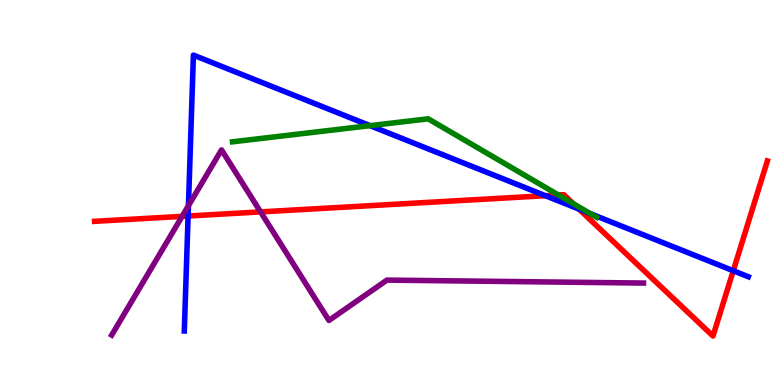[{'lines': ['blue', 'red'], 'intersections': [{'x': 2.43, 'y': 4.39}, {'x': 7.04, 'y': 4.92}, {'x': 7.47, 'y': 4.57}, {'x': 9.46, 'y': 2.97}]}, {'lines': ['green', 'red'], 'intersections': [{'x': 7.21, 'y': 4.94}, {'x': 7.4, 'y': 4.71}]}, {'lines': ['purple', 'red'], 'intersections': [{'x': 2.35, 'y': 4.38}, {'x': 3.36, 'y': 4.5}]}, {'lines': ['blue', 'green'], 'intersections': [{'x': 4.77, 'y': 6.74}, {'x': 7.62, 'y': 4.45}]}, {'lines': ['blue', 'purple'], 'intersections': [{'x': 2.43, 'y': 4.66}]}, {'lines': ['green', 'purple'], 'intersections': []}]